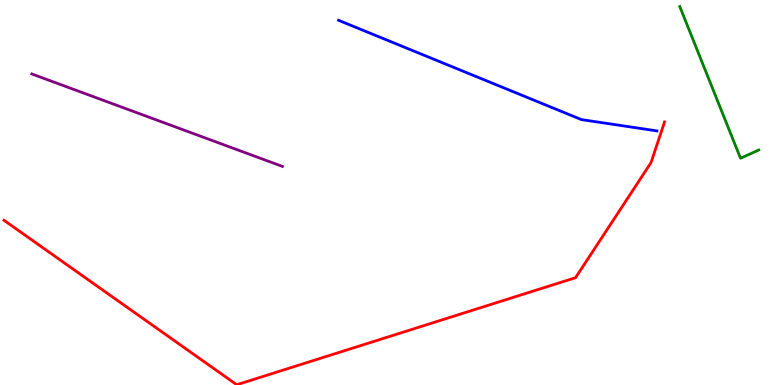[{'lines': ['blue', 'red'], 'intersections': []}, {'lines': ['green', 'red'], 'intersections': []}, {'lines': ['purple', 'red'], 'intersections': []}, {'lines': ['blue', 'green'], 'intersections': []}, {'lines': ['blue', 'purple'], 'intersections': []}, {'lines': ['green', 'purple'], 'intersections': []}]